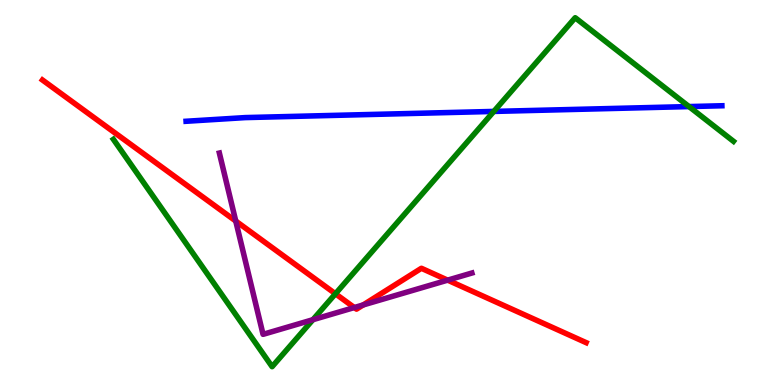[{'lines': ['blue', 'red'], 'intersections': []}, {'lines': ['green', 'red'], 'intersections': [{'x': 4.33, 'y': 2.37}]}, {'lines': ['purple', 'red'], 'intersections': [{'x': 3.04, 'y': 4.26}, {'x': 4.57, 'y': 2.01}, {'x': 4.69, 'y': 2.08}, {'x': 5.78, 'y': 2.72}]}, {'lines': ['blue', 'green'], 'intersections': [{'x': 6.37, 'y': 7.11}, {'x': 8.89, 'y': 7.23}]}, {'lines': ['blue', 'purple'], 'intersections': []}, {'lines': ['green', 'purple'], 'intersections': [{'x': 4.04, 'y': 1.7}]}]